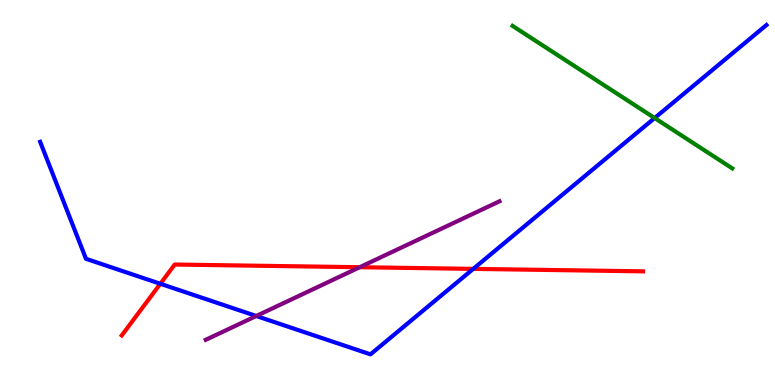[{'lines': ['blue', 'red'], 'intersections': [{'x': 2.07, 'y': 2.63}, {'x': 6.11, 'y': 3.02}]}, {'lines': ['green', 'red'], 'intersections': []}, {'lines': ['purple', 'red'], 'intersections': [{'x': 4.64, 'y': 3.06}]}, {'lines': ['blue', 'green'], 'intersections': [{'x': 8.45, 'y': 6.93}]}, {'lines': ['blue', 'purple'], 'intersections': [{'x': 3.31, 'y': 1.79}]}, {'lines': ['green', 'purple'], 'intersections': []}]